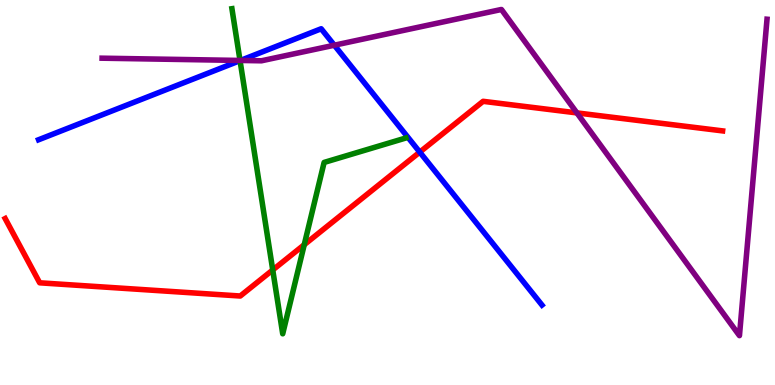[{'lines': ['blue', 'red'], 'intersections': [{'x': 5.42, 'y': 6.05}]}, {'lines': ['green', 'red'], 'intersections': [{'x': 3.52, 'y': 2.99}, {'x': 3.93, 'y': 3.64}]}, {'lines': ['purple', 'red'], 'intersections': [{'x': 7.44, 'y': 7.07}]}, {'lines': ['blue', 'green'], 'intersections': [{'x': 3.1, 'y': 8.43}]}, {'lines': ['blue', 'purple'], 'intersections': [{'x': 3.1, 'y': 8.43}, {'x': 4.31, 'y': 8.83}]}, {'lines': ['green', 'purple'], 'intersections': [{'x': 3.1, 'y': 8.43}]}]